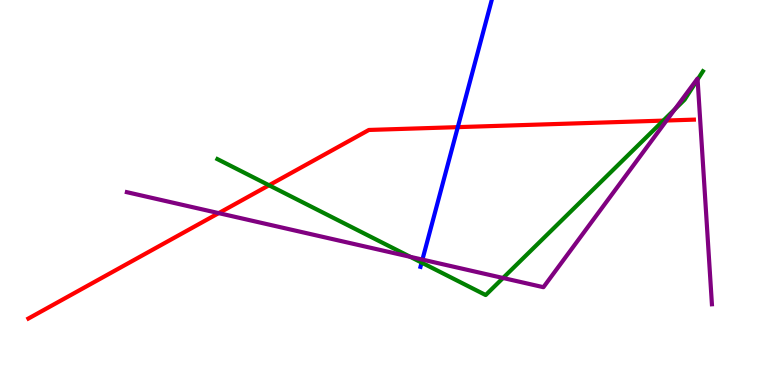[{'lines': ['blue', 'red'], 'intersections': [{'x': 5.91, 'y': 6.7}]}, {'lines': ['green', 'red'], 'intersections': [{'x': 3.47, 'y': 5.19}, {'x': 8.56, 'y': 6.87}]}, {'lines': ['purple', 'red'], 'intersections': [{'x': 2.82, 'y': 4.46}, {'x': 8.6, 'y': 6.87}]}, {'lines': ['blue', 'green'], 'intersections': [{'x': 5.44, 'y': 3.18}]}, {'lines': ['blue', 'purple'], 'intersections': [{'x': 5.45, 'y': 3.26}]}, {'lines': ['green', 'purple'], 'intersections': [{'x': 5.29, 'y': 3.33}, {'x': 6.49, 'y': 2.78}, {'x': 8.71, 'y': 7.16}, {'x': 9.0, 'y': 7.93}]}]